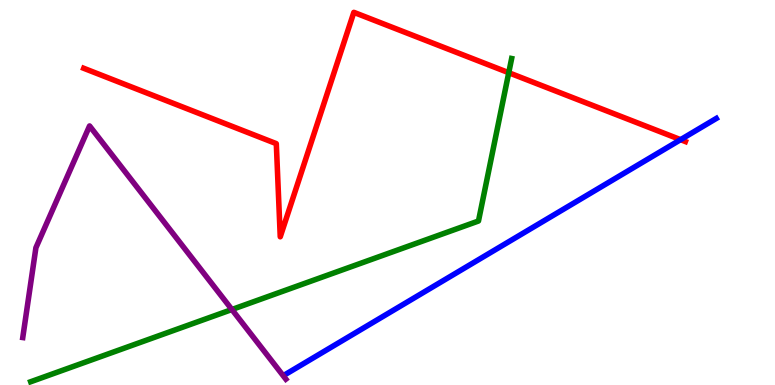[{'lines': ['blue', 'red'], 'intersections': [{'x': 8.78, 'y': 6.37}]}, {'lines': ['green', 'red'], 'intersections': [{'x': 6.56, 'y': 8.11}]}, {'lines': ['purple', 'red'], 'intersections': []}, {'lines': ['blue', 'green'], 'intersections': []}, {'lines': ['blue', 'purple'], 'intersections': []}, {'lines': ['green', 'purple'], 'intersections': [{'x': 2.99, 'y': 1.96}]}]